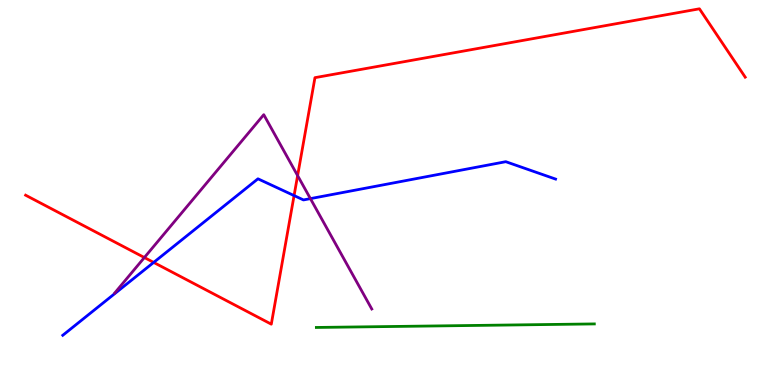[{'lines': ['blue', 'red'], 'intersections': [{'x': 1.98, 'y': 3.18}, {'x': 3.79, 'y': 4.92}]}, {'lines': ['green', 'red'], 'intersections': []}, {'lines': ['purple', 'red'], 'intersections': [{'x': 1.86, 'y': 3.31}, {'x': 3.84, 'y': 5.44}]}, {'lines': ['blue', 'green'], 'intersections': []}, {'lines': ['blue', 'purple'], 'intersections': [{'x': 4.01, 'y': 4.84}]}, {'lines': ['green', 'purple'], 'intersections': []}]